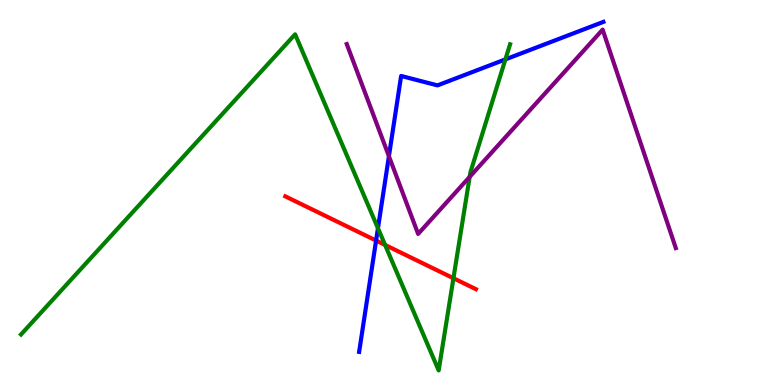[{'lines': ['blue', 'red'], 'intersections': [{'x': 4.85, 'y': 3.75}]}, {'lines': ['green', 'red'], 'intersections': [{'x': 4.97, 'y': 3.64}, {'x': 5.85, 'y': 2.77}]}, {'lines': ['purple', 'red'], 'intersections': []}, {'lines': ['blue', 'green'], 'intersections': [{'x': 4.88, 'y': 4.07}, {'x': 6.52, 'y': 8.46}]}, {'lines': ['blue', 'purple'], 'intersections': [{'x': 5.02, 'y': 5.94}]}, {'lines': ['green', 'purple'], 'intersections': [{'x': 6.06, 'y': 5.41}]}]